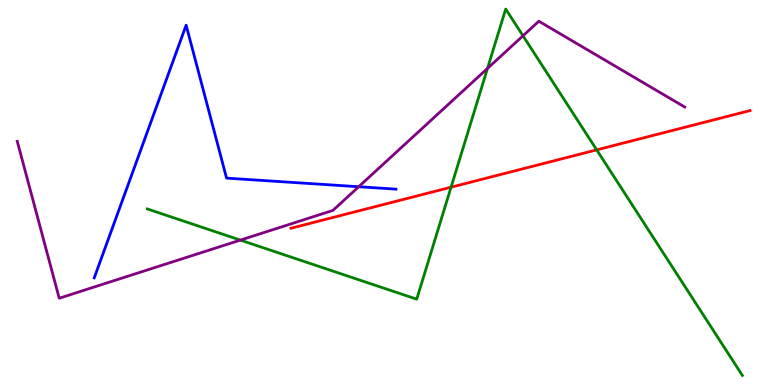[{'lines': ['blue', 'red'], 'intersections': []}, {'lines': ['green', 'red'], 'intersections': [{'x': 5.82, 'y': 5.14}, {'x': 7.7, 'y': 6.11}]}, {'lines': ['purple', 'red'], 'intersections': []}, {'lines': ['blue', 'green'], 'intersections': []}, {'lines': ['blue', 'purple'], 'intersections': [{'x': 4.63, 'y': 5.15}]}, {'lines': ['green', 'purple'], 'intersections': [{'x': 3.1, 'y': 3.76}, {'x': 6.29, 'y': 8.22}, {'x': 6.75, 'y': 9.07}]}]